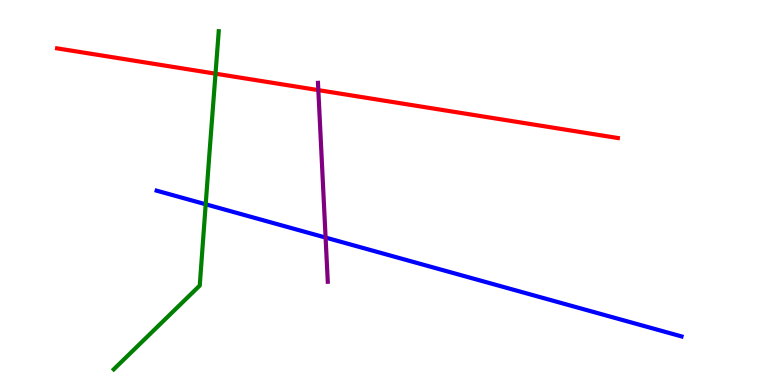[{'lines': ['blue', 'red'], 'intersections': []}, {'lines': ['green', 'red'], 'intersections': [{'x': 2.78, 'y': 8.09}]}, {'lines': ['purple', 'red'], 'intersections': [{'x': 4.11, 'y': 7.66}]}, {'lines': ['blue', 'green'], 'intersections': [{'x': 2.65, 'y': 4.69}]}, {'lines': ['blue', 'purple'], 'intersections': [{'x': 4.2, 'y': 3.83}]}, {'lines': ['green', 'purple'], 'intersections': []}]